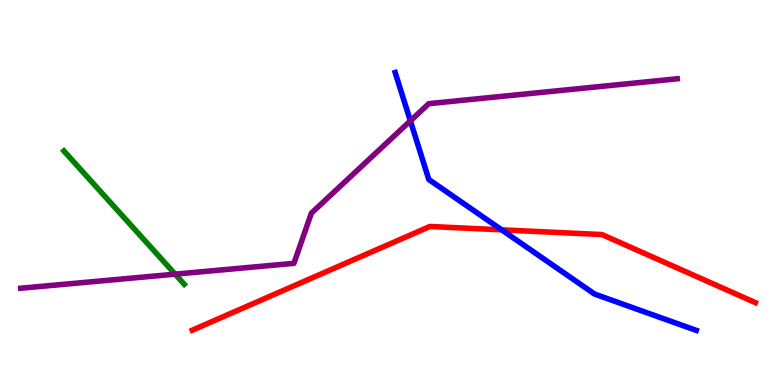[{'lines': ['blue', 'red'], 'intersections': [{'x': 6.47, 'y': 4.03}]}, {'lines': ['green', 'red'], 'intersections': []}, {'lines': ['purple', 'red'], 'intersections': []}, {'lines': ['blue', 'green'], 'intersections': []}, {'lines': ['blue', 'purple'], 'intersections': [{'x': 5.3, 'y': 6.86}]}, {'lines': ['green', 'purple'], 'intersections': [{'x': 2.26, 'y': 2.88}]}]